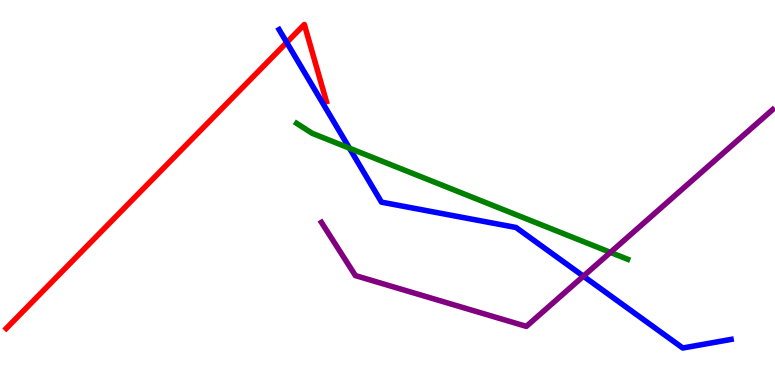[{'lines': ['blue', 'red'], 'intersections': [{'x': 3.7, 'y': 8.9}]}, {'lines': ['green', 'red'], 'intersections': []}, {'lines': ['purple', 'red'], 'intersections': []}, {'lines': ['blue', 'green'], 'intersections': [{'x': 4.51, 'y': 6.15}]}, {'lines': ['blue', 'purple'], 'intersections': [{'x': 7.53, 'y': 2.83}]}, {'lines': ['green', 'purple'], 'intersections': [{'x': 7.88, 'y': 3.44}]}]